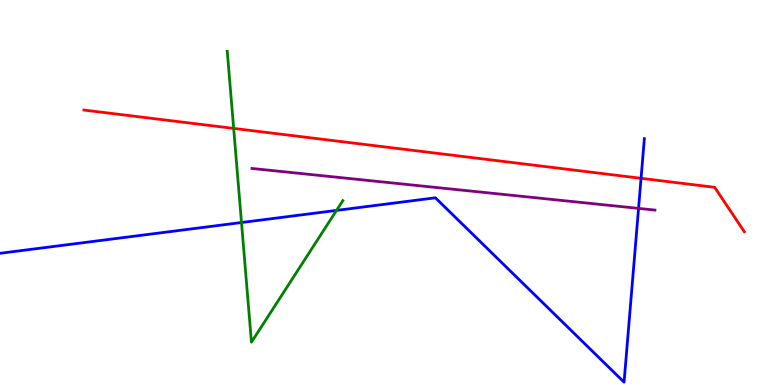[{'lines': ['blue', 'red'], 'intersections': [{'x': 8.27, 'y': 5.37}]}, {'lines': ['green', 'red'], 'intersections': [{'x': 3.02, 'y': 6.66}]}, {'lines': ['purple', 'red'], 'intersections': []}, {'lines': ['blue', 'green'], 'intersections': [{'x': 3.12, 'y': 4.22}, {'x': 4.34, 'y': 4.54}]}, {'lines': ['blue', 'purple'], 'intersections': [{'x': 8.24, 'y': 4.59}]}, {'lines': ['green', 'purple'], 'intersections': []}]